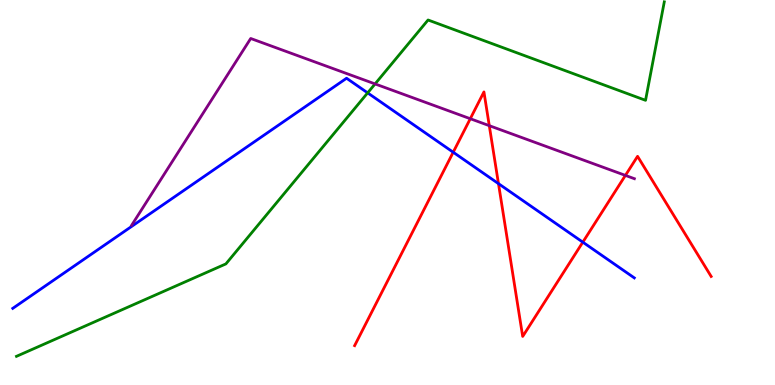[{'lines': ['blue', 'red'], 'intersections': [{'x': 5.85, 'y': 6.05}, {'x': 6.43, 'y': 5.23}, {'x': 7.52, 'y': 3.71}]}, {'lines': ['green', 'red'], 'intersections': []}, {'lines': ['purple', 'red'], 'intersections': [{'x': 6.07, 'y': 6.92}, {'x': 6.31, 'y': 6.74}, {'x': 8.07, 'y': 5.44}]}, {'lines': ['blue', 'green'], 'intersections': [{'x': 4.74, 'y': 7.59}]}, {'lines': ['blue', 'purple'], 'intersections': []}, {'lines': ['green', 'purple'], 'intersections': [{'x': 4.84, 'y': 7.82}]}]